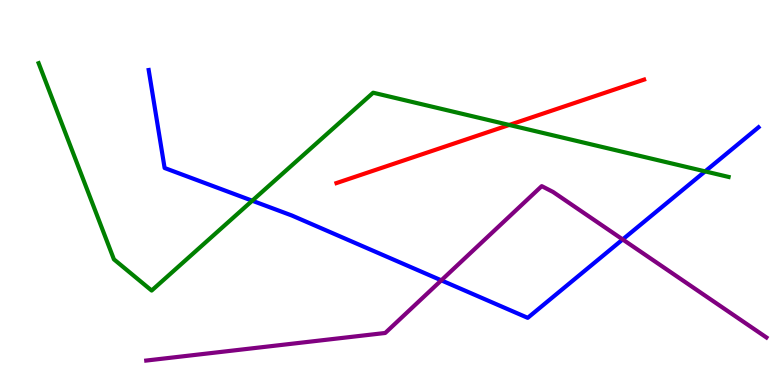[{'lines': ['blue', 'red'], 'intersections': []}, {'lines': ['green', 'red'], 'intersections': [{'x': 6.57, 'y': 6.75}]}, {'lines': ['purple', 'red'], 'intersections': []}, {'lines': ['blue', 'green'], 'intersections': [{'x': 3.25, 'y': 4.79}, {'x': 9.1, 'y': 5.55}]}, {'lines': ['blue', 'purple'], 'intersections': [{'x': 5.69, 'y': 2.72}, {'x': 8.03, 'y': 3.78}]}, {'lines': ['green', 'purple'], 'intersections': []}]